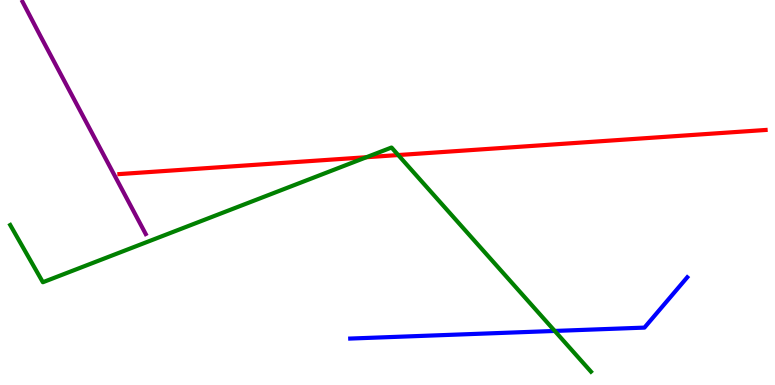[{'lines': ['blue', 'red'], 'intersections': []}, {'lines': ['green', 'red'], 'intersections': [{'x': 4.73, 'y': 5.92}, {'x': 5.14, 'y': 5.97}]}, {'lines': ['purple', 'red'], 'intersections': []}, {'lines': ['blue', 'green'], 'intersections': [{'x': 7.16, 'y': 1.4}]}, {'lines': ['blue', 'purple'], 'intersections': []}, {'lines': ['green', 'purple'], 'intersections': []}]